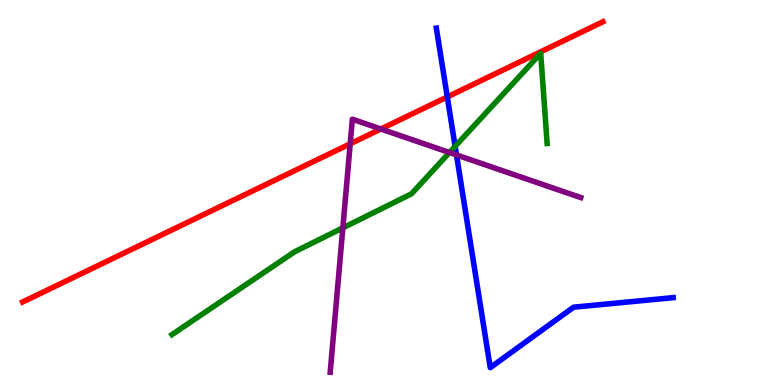[{'lines': ['blue', 'red'], 'intersections': [{'x': 5.77, 'y': 7.48}]}, {'lines': ['green', 'red'], 'intersections': []}, {'lines': ['purple', 'red'], 'intersections': [{'x': 4.52, 'y': 6.26}, {'x': 4.91, 'y': 6.65}]}, {'lines': ['blue', 'green'], 'intersections': [{'x': 5.87, 'y': 6.2}]}, {'lines': ['blue', 'purple'], 'intersections': [{'x': 5.89, 'y': 5.98}]}, {'lines': ['green', 'purple'], 'intersections': [{'x': 4.42, 'y': 4.08}, {'x': 5.8, 'y': 6.04}]}]